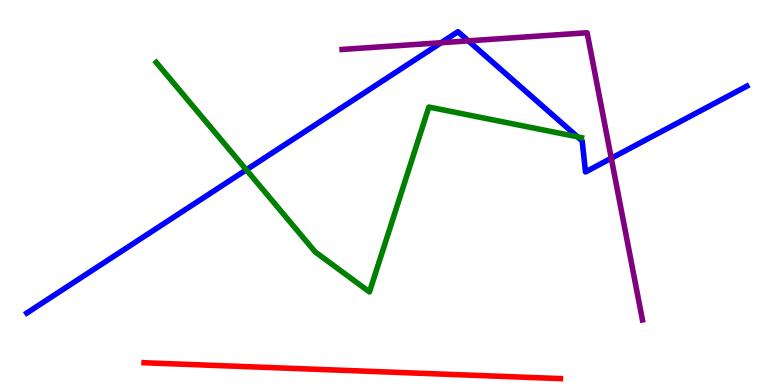[{'lines': ['blue', 'red'], 'intersections': []}, {'lines': ['green', 'red'], 'intersections': []}, {'lines': ['purple', 'red'], 'intersections': []}, {'lines': ['blue', 'green'], 'intersections': [{'x': 3.18, 'y': 5.59}, {'x': 7.45, 'y': 6.45}]}, {'lines': ['blue', 'purple'], 'intersections': [{'x': 5.69, 'y': 8.89}, {'x': 6.04, 'y': 8.94}, {'x': 7.89, 'y': 5.89}]}, {'lines': ['green', 'purple'], 'intersections': []}]